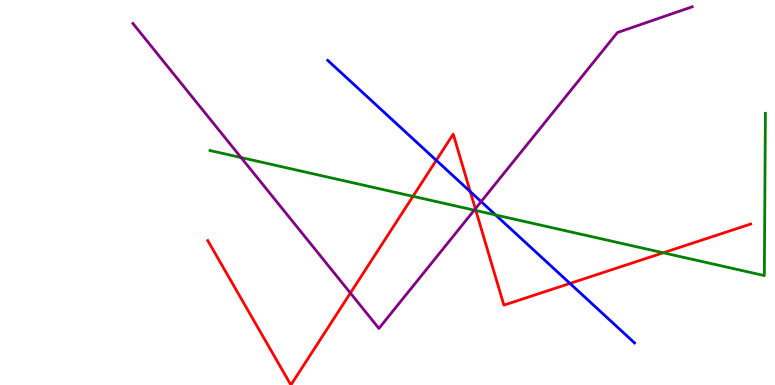[{'lines': ['blue', 'red'], 'intersections': [{'x': 5.63, 'y': 5.84}, {'x': 6.07, 'y': 5.02}, {'x': 7.35, 'y': 2.64}]}, {'lines': ['green', 'red'], 'intersections': [{'x': 5.33, 'y': 4.9}, {'x': 6.14, 'y': 4.53}, {'x': 8.56, 'y': 3.43}]}, {'lines': ['purple', 'red'], 'intersections': [{'x': 4.52, 'y': 2.39}, {'x': 6.13, 'y': 4.58}]}, {'lines': ['blue', 'green'], 'intersections': [{'x': 6.4, 'y': 4.42}]}, {'lines': ['blue', 'purple'], 'intersections': [{'x': 6.21, 'y': 4.76}]}, {'lines': ['green', 'purple'], 'intersections': [{'x': 3.11, 'y': 5.91}, {'x': 6.12, 'y': 4.54}]}]